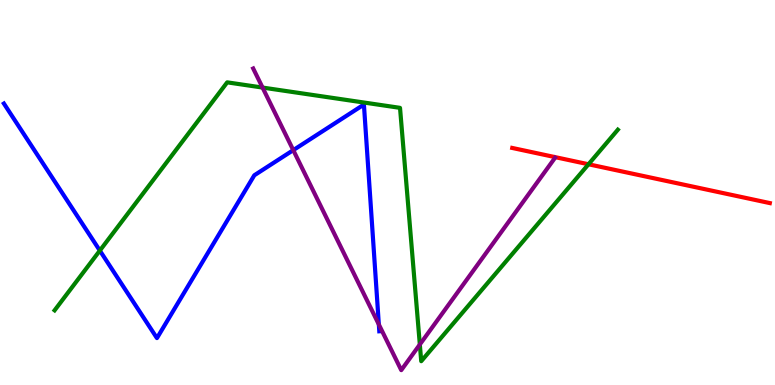[{'lines': ['blue', 'red'], 'intersections': []}, {'lines': ['green', 'red'], 'intersections': [{'x': 7.59, 'y': 5.73}]}, {'lines': ['purple', 'red'], 'intersections': []}, {'lines': ['blue', 'green'], 'intersections': [{'x': 1.29, 'y': 3.49}]}, {'lines': ['blue', 'purple'], 'intersections': [{'x': 3.78, 'y': 6.1}, {'x': 4.89, 'y': 1.57}]}, {'lines': ['green', 'purple'], 'intersections': [{'x': 3.39, 'y': 7.73}, {'x': 5.42, 'y': 1.05}]}]